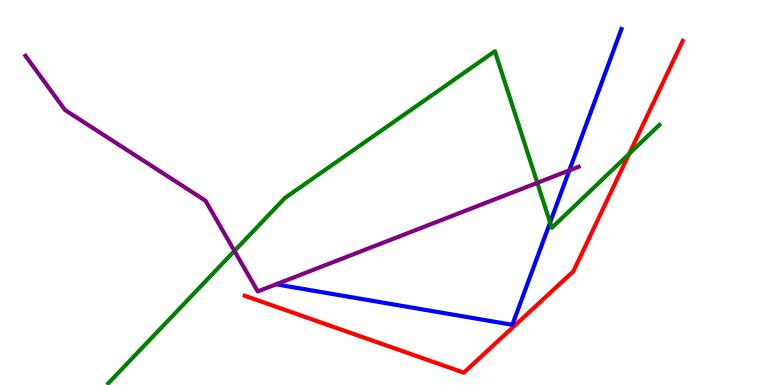[{'lines': ['blue', 'red'], 'intersections': []}, {'lines': ['green', 'red'], 'intersections': [{'x': 8.12, 'y': 6.0}]}, {'lines': ['purple', 'red'], 'intersections': []}, {'lines': ['blue', 'green'], 'intersections': [{'x': 7.1, 'y': 4.22}]}, {'lines': ['blue', 'purple'], 'intersections': [{'x': 7.35, 'y': 5.57}]}, {'lines': ['green', 'purple'], 'intersections': [{'x': 3.03, 'y': 3.48}, {'x': 6.93, 'y': 5.25}]}]